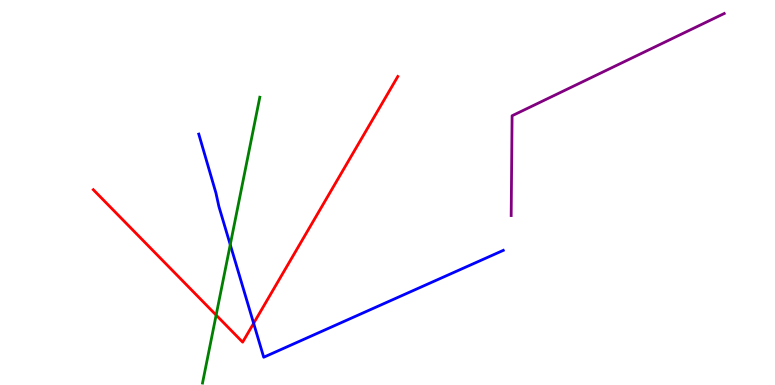[{'lines': ['blue', 'red'], 'intersections': [{'x': 3.27, 'y': 1.6}]}, {'lines': ['green', 'red'], 'intersections': [{'x': 2.79, 'y': 1.82}]}, {'lines': ['purple', 'red'], 'intersections': []}, {'lines': ['blue', 'green'], 'intersections': [{'x': 2.97, 'y': 3.64}]}, {'lines': ['blue', 'purple'], 'intersections': []}, {'lines': ['green', 'purple'], 'intersections': []}]